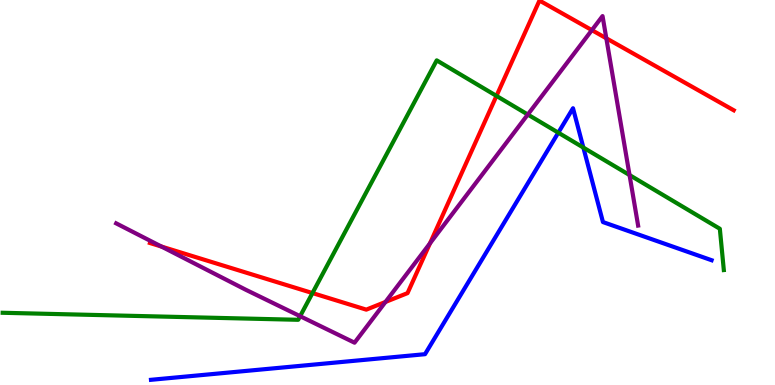[{'lines': ['blue', 'red'], 'intersections': []}, {'lines': ['green', 'red'], 'intersections': [{'x': 4.03, 'y': 2.39}, {'x': 6.41, 'y': 7.51}]}, {'lines': ['purple', 'red'], 'intersections': [{'x': 2.08, 'y': 3.6}, {'x': 4.97, 'y': 2.16}, {'x': 5.55, 'y': 3.68}, {'x': 7.64, 'y': 9.22}, {'x': 7.82, 'y': 9.01}]}, {'lines': ['blue', 'green'], 'intersections': [{'x': 7.2, 'y': 6.55}, {'x': 7.53, 'y': 6.17}]}, {'lines': ['blue', 'purple'], 'intersections': []}, {'lines': ['green', 'purple'], 'intersections': [{'x': 3.87, 'y': 1.79}, {'x': 6.81, 'y': 7.03}, {'x': 8.12, 'y': 5.45}]}]